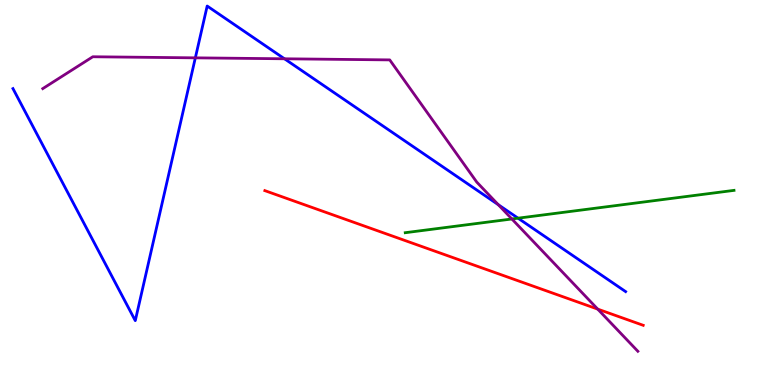[{'lines': ['blue', 'red'], 'intersections': []}, {'lines': ['green', 'red'], 'intersections': []}, {'lines': ['purple', 'red'], 'intersections': [{'x': 7.71, 'y': 1.97}]}, {'lines': ['blue', 'green'], 'intersections': [{'x': 6.68, 'y': 4.33}]}, {'lines': ['blue', 'purple'], 'intersections': [{'x': 2.52, 'y': 8.5}, {'x': 3.67, 'y': 8.47}, {'x': 6.43, 'y': 4.68}]}, {'lines': ['green', 'purple'], 'intersections': [{'x': 6.6, 'y': 4.31}]}]